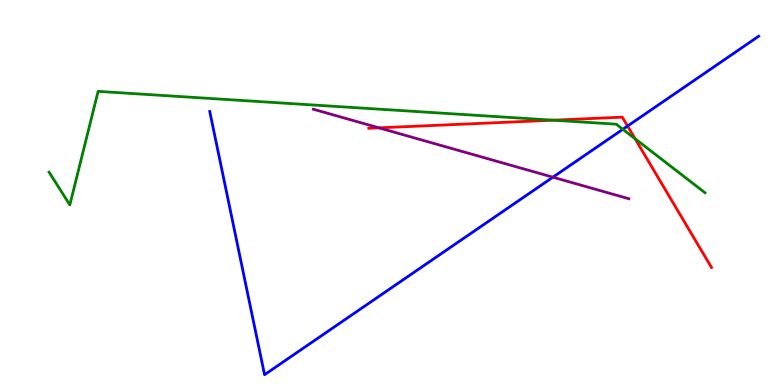[{'lines': ['blue', 'red'], 'intersections': [{'x': 8.1, 'y': 6.73}]}, {'lines': ['green', 'red'], 'intersections': [{'x': 7.14, 'y': 6.88}, {'x': 8.19, 'y': 6.4}]}, {'lines': ['purple', 'red'], 'intersections': [{'x': 4.89, 'y': 6.68}]}, {'lines': ['blue', 'green'], 'intersections': [{'x': 8.04, 'y': 6.64}]}, {'lines': ['blue', 'purple'], 'intersections': [{'x': 7.13, 'y': 5.4}]}, {'lines': ['green', 'purple'], 'intersections': []}]